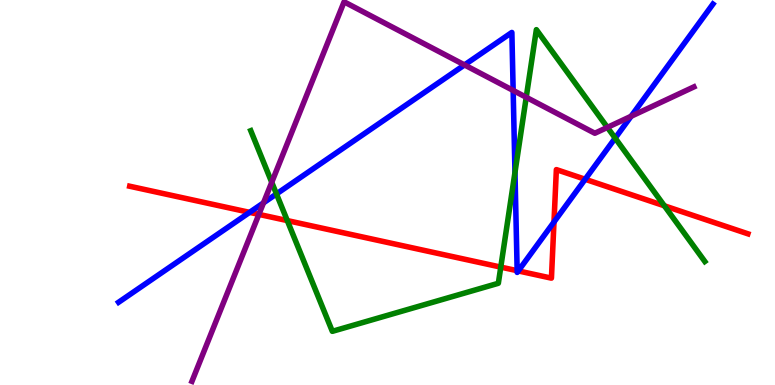[{'lines': ['blue', 'red'], 'intersections': [{'x': 3.22, 'y': 4.48}, {'x': 6.67, 'y': 2.97}, {'x': 6.69, 'y': 2.96}, {'x': 7.15, 'y': 4.23}, {'x': 7.55, 'y': 5.34}]}, {'lines': ['green', 'red'], 'intersections': [{'x': 3.71, 'y': 4.27}, {'x': 6.46, 'y': 3.06}, {'x': 8.57, 'y': 4.65}]}, {'lines': ['purple', 'red'], 'intersections': [{'x': 3.34, 'y': 4.43}]}, {'lines': ['blue', 'green'], 'intersections': [{'x': 3.57, 'y': 4.96}, {'x': 6.64, 'y': 5.52}, {'x': 7.94, 'y': 6.41}]}, {'lines': ['blue', 'purple'], 'intersections': [{'x': 3.4, 'y': 4.73}, {'x': 5.99, 'y': 8.31}, {'x': 6.62, 'y': 7.65}, {'x': 8.14, 'y': 6.98}]}, {'lines': ['green', 'purple'], 'intersections': [{'x': 3.51, 'y': 5.26}, {'x': 6.79, 'y': 7.47}, {'x': 7.84, 'y': 6.69}]}]